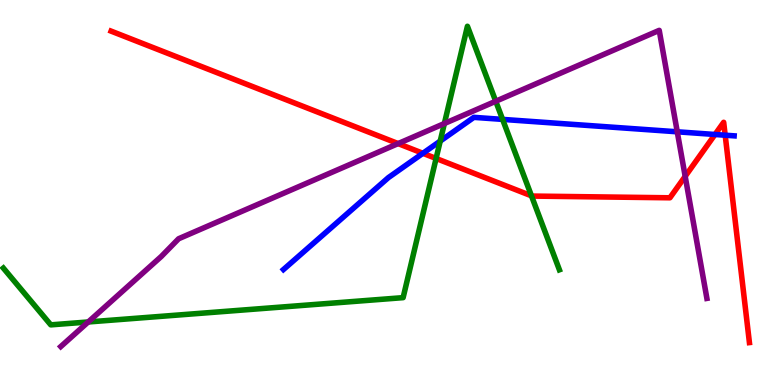[{'lines': ['blue', 'red'], 'intersections': [{'x': 5.46, 'y': 6.02}, {'x': 9.23, 'y': 6.51}, {'x': 9.36, 'y': 6.49}]}, {'lines': ['green', 'red'], 'intersections': [{'x': 5.63, 'y': 5.88}, {'x': 6.86, 'y': 4.91}]}, {'lines': ['purple', 'red'], 'intersections': [{'x': 5.14, 'y': 6.27}, {'x': 8.84, 'y': 5.42}]}, {'lines': ['blue', 'green'], 'intersections': [{'x': 5.68, 'y': 6.34}, {'x': 6.49, 'y': 6.9}]}, {'lines': ['blue', 'purple'], 'intersections': [{'x': 8.74, 'y': 6.58}]}, {'lines': ['green', 'purple'], 'intersections': [{'x': 1.14, 'y': 1.64}, {'x': 5.73, 'y': 6.79}, {'x': 6.4, 'y': 7.37}]}]